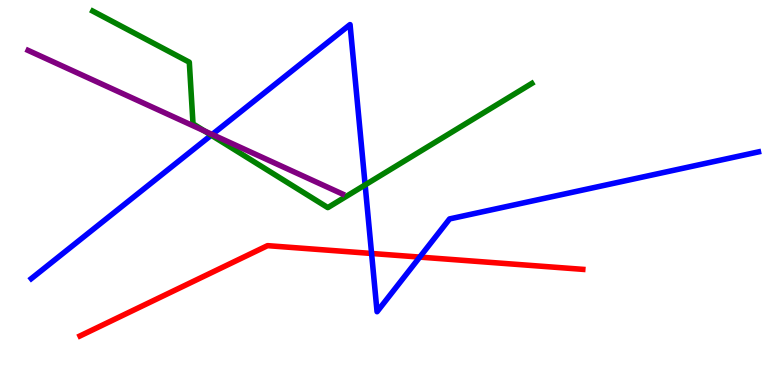[{'lines': ['blue', 'red'], 'intersections': [{'x': 4.79, 'y': 3.42}, {'x': 5.42, 'y': 3.32}]}, {'lines': ['green', 'red'], 'intersections': []}, {'lines': ['purple', 'red'], 'intersections': []}, {'lines': ['blue', 'green'], 'intersections': [{'x': 2.73, 'y': 6.49}, {'x': 4.71, 'y': 5.2}]}, {'lines': ['blue', 'purple'], 'intersections': [{'x': 2.74, 'y': 6.51}]}, {'lines': ['green', 'purple'], 'intersections': [{'x': 2.64, 'y': 6.6}]}]